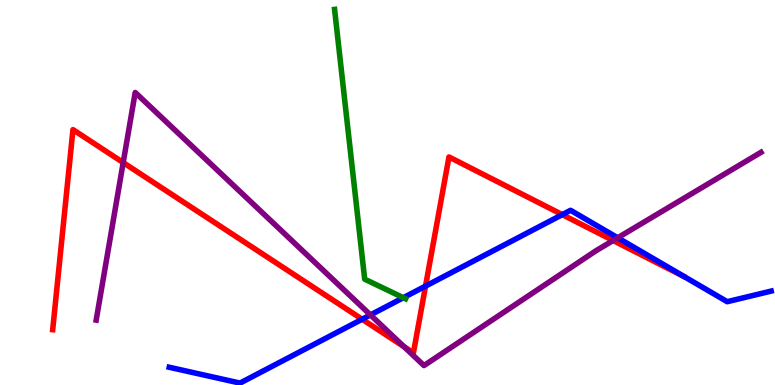[{'lines': ['blue', 'red'], 'intersections': [{'x': 4.67, 'y': 1.71}, {'x': 5.49, 'y': 2.57}, {'x': 7.26, 'y': 4.43}]}, {'lines': ['green', 'red'], 'intersections': []}, {'lines': ['purple', 'red'], 'intersections': [{'x': 1.59, 'y': 5.78}, {'x': 5.21, 'y': 0.994}, {'x': 7.91, 'y': 3.75}]}, {'lines': ['blue', 'green'], 'intersections': [{'x': 5.2, 'y': 2.27}]}, {'lines': ['blue', 'purple'], 'intersections': [{'x': 4.78, 'y': 1.82}, {'x': 7.97, 'y': 3.82}]}, {'lines': ['green', 'purple'], 'intersections': []}]